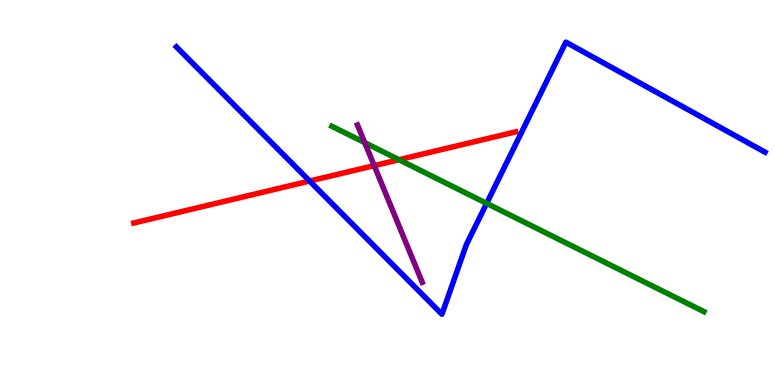[{'lines': ['blue', 'red'], 'intersections': [{'x': 4.0, 'y': 5.3}]}, {'lines': ['green', 'red'], 'intersections': [{'x': 5.15, 'y': 5.85}]}, {'lines': ['purple', 'red'], 'intersections': [{'x': 4.83, 'y': 5.7}]}, {'lines': ['blue', 'green'], 'intersections': [{'x': 6.28, 'y': 4.72}]}, {'lines': ['blue', 'purple'], 'intersections': []}, {'lines': ['green', 'purple'], 'intersections': [{'x': 4.71, 'y': 6.29}]}]